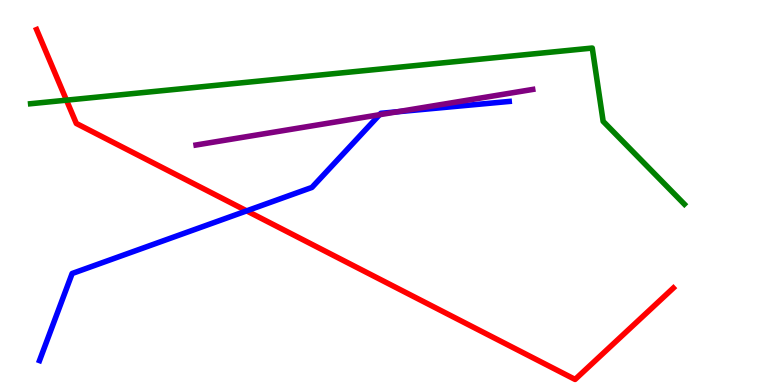[{'lines': ['blue', 'red'], 'intersections': [{'x': 3.18, 'y': 4.52}]}, {'lines': ['green', 'red'], 'intersections': [{'x': 0.858, 'y': 7.4}]}, {'lines': ['purple', 'red'], 'intersections': []}, {'lines': ['blue', 'green'], 'intersections': []}, {'lines': ['blue', 'purple'], 'intersections': [{'x': 4.9, 'y': 7.02}, {'x': 5.13, 'y': 7.1}]}, {'lines': ['green', 'purple'], 'intersections': []}]